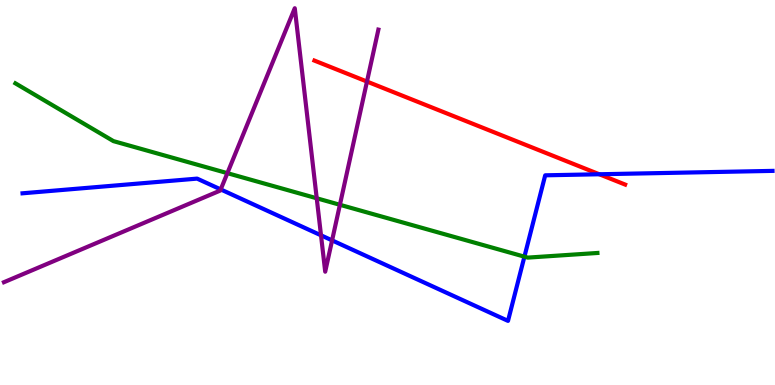[{'lines': ['blue', 'red'], 'intersections': [{'x': 7.73, 'y': 5.47}]}, {'lines': ['green', 'red'], 'intersections': []}, {'lines': ['purple', 'red'], 'intersections': [{'x': 4.74, 'y': 7.88}]}, {'lines': ['blue', 'green'], 'intersections': [{'x': 6.77, 'y': 3.33}]}, {'lines': ['blue', 'purple'], 'intersections': [{'x': 2.85, 'y': 5.08}, {'x': 4.14, 'y': 3.89}, {'x': 4.29, 'y': 3.76}]}, {'lines': ['green', 'purple'], 'intersections': [{'x': 2.93, 'y': 5.5}, {'x': 4.09, 'y': 4.85}, {'x': 4.39, 'y': 4.68}]}]